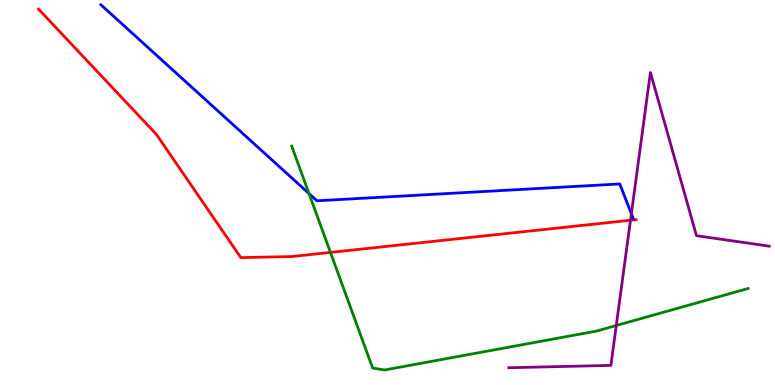[{'lines': ['blue', 'red'], 'intersections': []}, {'lines': ['green', 'red'], 'intersections': [{'x': 4.26, 'y': 3.44}]}, {'lines': ['purple', 'red'], 'intersections': [{'x': 8.14, 'y': 4.28}]}, {'lines': ['blue', 'green'], 'intersections': [{'x': 3.99, 'y': 4.97}]}, {'lines': ['blue', 'purple'], 'intersections': [{'x': 8.15, 'y': 4.45}]}, {'lines': ['green', 'purple'], 'intersections': [{'x': 7.95, 'y': 1.55}]}]